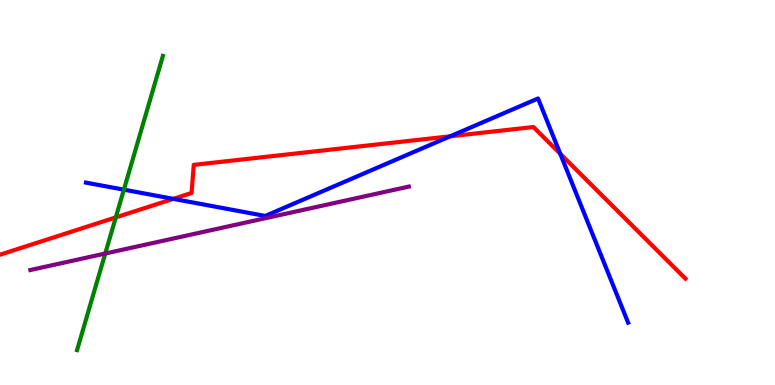[{'lines': ['blue', 'red'], 'intersections': [{'x': 2.24, 'y': 4.83}, {'x': 5.81, 'y': 6.46}, {'x': 7.23, 'y': 6.01}]}, {'lines': ['green', 'red'], 'intersections': [{'x': 1.49, 'y': 4.35}]}, {'lines': ['purple', 'red'], 'intersections': []}, {'lines': ['blue', 'green'], 'intersections': [{'x': 1.6, 'y': 5.07}]}, {'lines': ['blue', 'purple'], 'intersections': []}, {'lines': ['green', 'purple'], 'intersections': [{'x': 1.36, 'y': 3.41}]}]